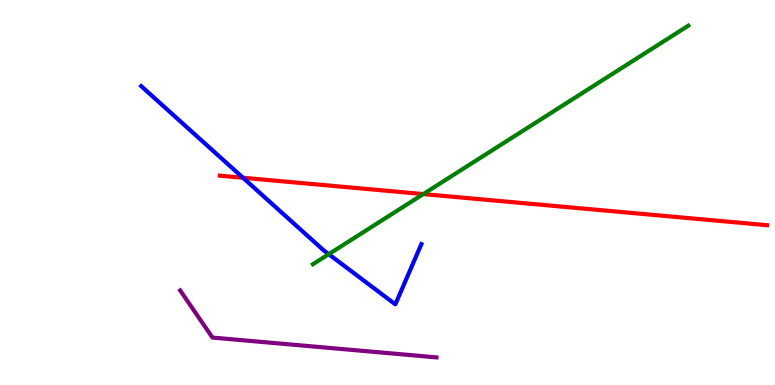[{'lines': ['blue', 'red'], 'intersections': [{'x': 3.14, 'y': 5.38}]}, {'lines': ['green', 'red'], 'intersections': [{'x': 5.46, 'y': 4.96}]}, {'lines': ['purple', 'red'], 'intersections': []}, {'lines': ['blue', 'green'], 'intersections': [{'x': 4.24, 'y': 3.4}]}, {'lines': ['blue', 'purple'], 'intersections': []}, {'lines': ['green', 'purple'], 'intersections': []}]